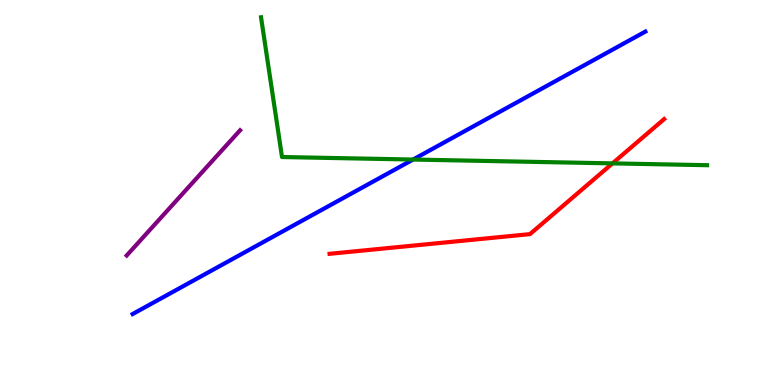[{'lines': ['blue', 'red'], 'intersections': []}, {'lines': ['green', 'red'], 'intersections': [{'x': 7.9, 'y': 5.76}]}, {'lines': ['purple', 'red'], 'intersections': []}, {'lines': ['blue', 'green'], 'intersections': [{'x': 5.33, 'y': 5.86}]}, {'lines': ['blue', 'purple'], 'intersections': []}, {'lines': ['green', 'purple'], 'intersections': []}]